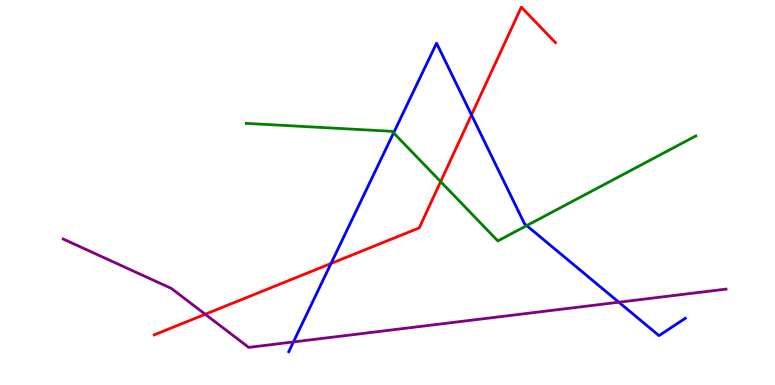[{'lines': ['blue', 'red'], 'intersections': [{'x': 4.27, 'y': 3.16}, {'x': 6.08, 'y': 7.02}]}, {'lines': ['green', 'red'], 'intersections': [{'x': 5.69, 'y': 5.28}]}, {'lines': ['purple', 'red'], 'intersections': [{'x': 2.65, 'y': 1.84}]}, {'lines': ['blue', 'green'], 'intersections': [{'x': 5.08, 'y': 6.55}, {'x': 6.8, 'y': 4.14}]}, {'lines': ['blue', 'purple'], 'intersections': [{'x': 3.79, 'y': 1.12}, {'x': 7.98, 'y': 2.15}]}, {'lines': ['green', 'purple'], 'intersections': []}]